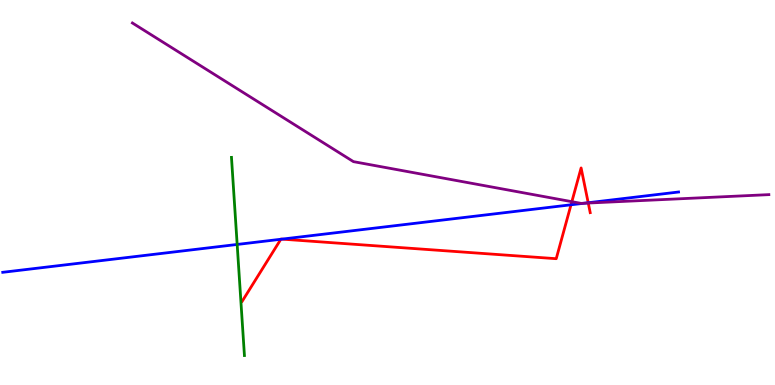[{'lines': ['blue', 'red'], 'intersections': [{'x': 3.62, 'y': 3.79}, {'x': 3.64, 'y': 3.79}, {'x': 7.37, 'y': 4.68}, {'x': 7.59, 'y': 4.73}]}, {'lines': ['green', 'red'], 'intersections': []}, {'lines': ['purple', 'red'], 'intersections': [{'x': 7.38, 'y': 4.76}, {'x': 7.59, 'y': 4.73}]}, {'lines': ['blue', 'green'], 'intersections': [{'x': 3.06, 'y': 3.65}]}, {'lines': ['blue', 'purple'], 'intersections': [{'x': 7.54, 'y': 4.72}]}, {'lines': ['green', 'purple'], 'intersections': []}]